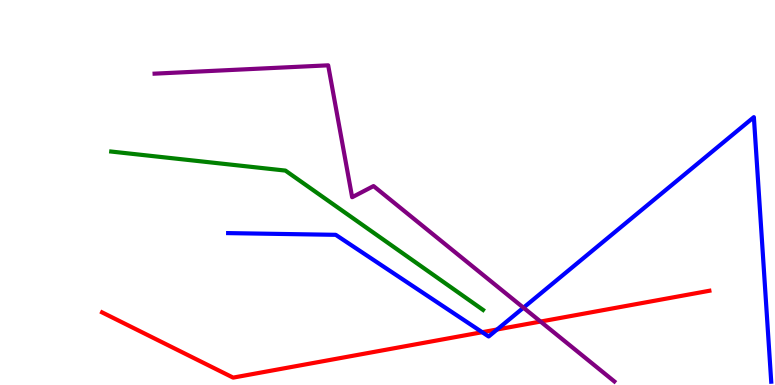[{'lines': ['blue', 'red'], 'intersections': [{'x': 6.22, 'y': 1.37}, {'x': 6.41, 'y': 1.44}]}, {'lines': ['green', 'red'], 'intersections': []}, {'lines': ['purple', 'red'], 'intersections': [{'x': 6.97, 'y': 1.65}]}, {'lines': ['blue', 'green'], 'intersections': []}, {'lines': ['blue', 'purple'], 'intersections': [{'x': 6.75, 'y': 2.01}]}, {'lines': ['green', 'purple'], 'intersections': []}]